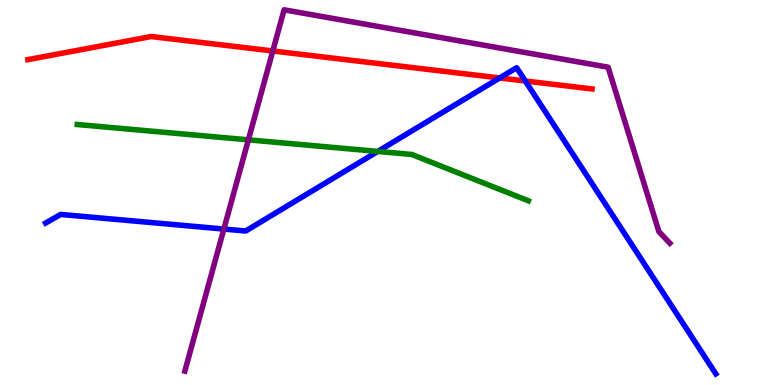[{'lines': ['blue', 'red'], 'intersections': [{'x': 6.45, 'y': 7.98}, {'x': 6.78, 'y': 7.9}]}, {'lines': ['green', 'red'], 'intersections': []}, {'lines': ['purple', 'red'], 'intersections': [{'x': 3.52, 'y': 8.68}]}, {'lines': ['blue', 'green'], 'intersections': [{'x': 4.87, 'y': 6.07}]}, {'lines': ['blue', 'purple'], 'intersections': [{'x': 2.89, 'y': 4.05}]}, {'lines': ['green', 'purple'], 'intersections': [{'x': 3.2, 'y': 6.37}]}]